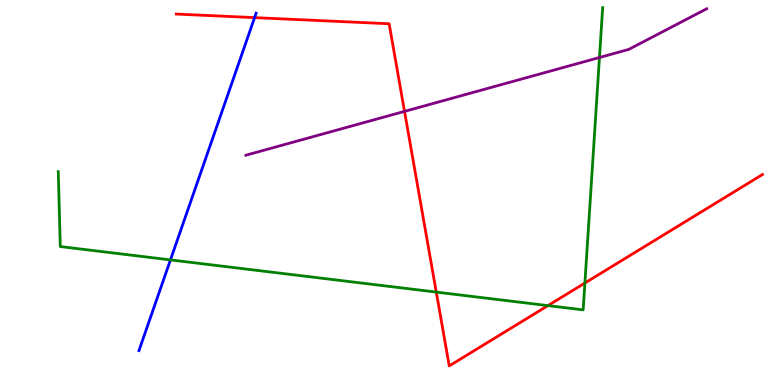[{'lines': ['blue', 'red'], 'intersections': [{'x': 3.28, 'y': 9.54}]}, {'lines': ['green', 'red'], 'intersections': [{'x': 5.63, 'y': 2.41}, {'x': 7.07, 'y': 2.06}, {'x': 7.55, 'y': 2.65}]}, {'lines': ['purple', 'red'], 'intersections': [{'x': 5.22, 'y': 7.11}]}, {'lines': ['blue', 'green'], 'intersections': [{'x': 2.2, 'y': 3.25}]}, {'lines': ['blue', 'purple'], 'intersections': []}, {'lines': ['green', 'purple'], 'intersections': [{'x': 7.73, 'y': 8.51}]}]